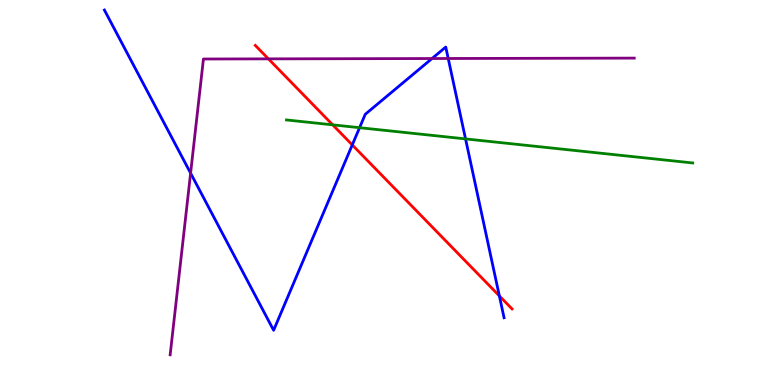[{'lines': ['blue', 'red'], 'intersections': [{'x': 4.55, 'y': 6.24}, {'x': 6.44, 'y': 2.31}]}, {'lines': ['green', 'red'], 'intersections': [{'x': 4.29, 'y': 6.76}]}, {'lines': ['purple', 'red'], 'intersections': [{'x': 3.46, 'y': 8.47}]}, {'lines': ['blue', 'green'], 'intersections': [{'x': 4.64, 'y': 6.68}, {'x': 6.01, 'y': 6.39}]}, {'lines': ['blue', 'purple'], 'intersections': [{'x': 2.46, 'y': 5.5}, {'x': 5.57, 'y': 8.48}, {'x': 5.78, 'y': 8.48}]}, {'lines': ['green', 'purple'], 'intersections': []}]